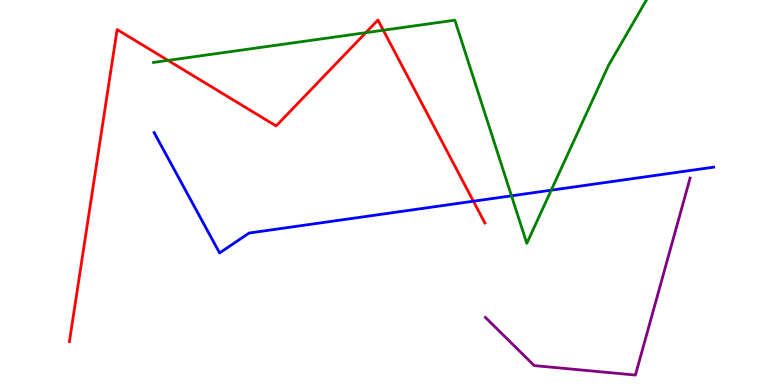[{'lines': ['blue', 'red'], 'intersections': [{'x': 6.11, 'y': 4.77}]}, {'lines': ['green', 'red'], 'intersections': [{'x': 2.17, 'y': 8.43}, {'x': 4.72, 'y': 9.15}, {'x': 4.95, 'y': 9.22}]}, {'lines': ['purple', 'red'], 'intersections': []}, {'lines': ['blue', 'green'], 'intersections': [{'x': 6.6, 'y': 4.91}, {'x': 7.11, 'y': 5.06}]}, {'lines': ['blue', 'purple'], 'intersections': []}, {'lines': ['green', 'purple'], 'intersections': []}]